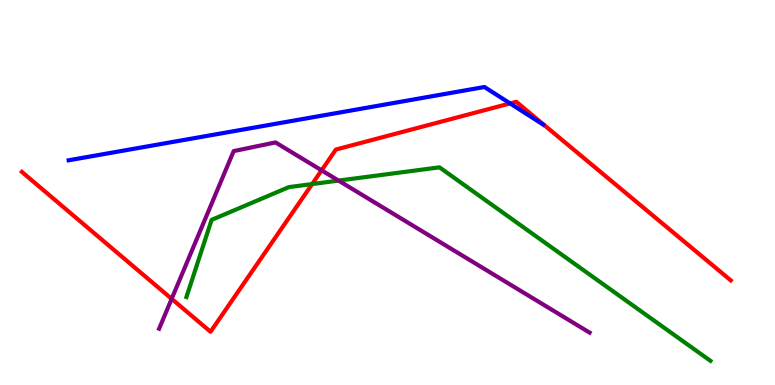[{'lines': ['blue', 'red'], 'intersections': [{'x': 6.58, 'y': 7.31}]}, {'lines': ['green', 'red'], 'intersections': [{'x': 4.03, 'y': 5.22}]}, {'lines': ['purple', 'red'], 'intersections': [{'x': 2.21, 'y': 2.24}, {'x': 4.15, 'y': 5.58}]}, {'lines': ['blue', 'green'], 'intersections': []}, {'lines': ['blue', 'purple'], 'intersections': []}, {'lines': ['green', 'purple'], 'intersections': [{'x': 4.37, 'y': 5.31}]}]